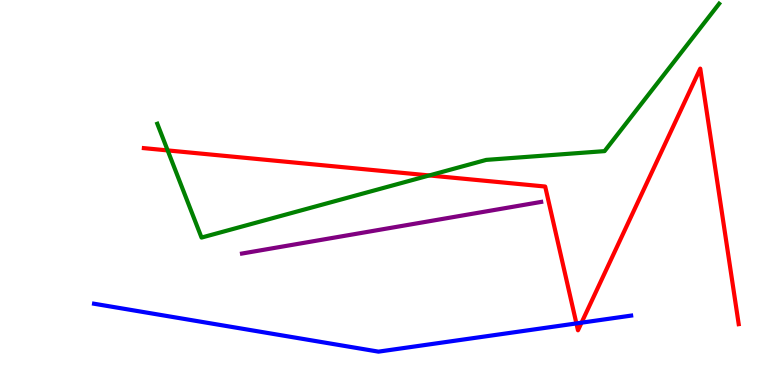[{'lines': ['blue', 'red'], 'intersections': [{'x': 7.44, 'y': 1.6}, {'x': 7.5, 'y': 1.62}]}, {'lines': ['green', 'red'], 'intersections': [{'x': 2.16, 'y': 6.09}, {'x': 5.54, 'y': 5.44}]}, {'lines': ['purple', 'red'], 'intersections': []}, {'lines': ['blue', 'green'], 'intersections': []}, {'lines': ['blue', 'purple'], 'intersections': []}, {'lines': ['green', 'purple'], 'intersections': []}]